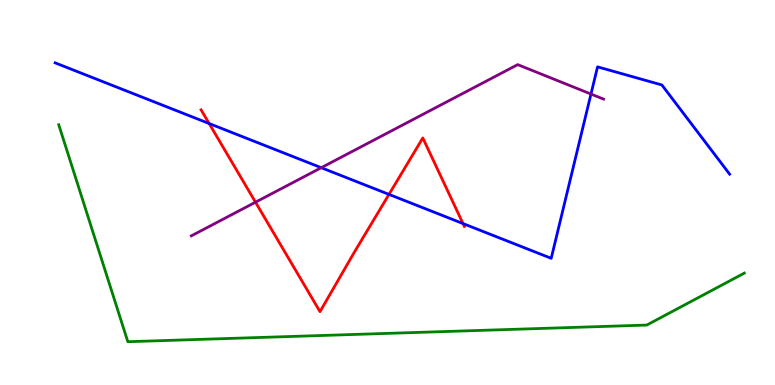[{'lines': ['blue', 'red'], 'intersections': [{'x': 2.7, 'y': 6.79}, {'x': 5.02, 'y': 4.95}, {'x': 5.97, 'y': 4.19}]}, {'lines': ['green', 'red'], 'intersections': []}, {'lines': ['purple', 'red'], 'intersections': [{'x': 3.3, 'y': 4.75}]}, {'lines': ['blue', 'green'], 'intersections': []}, {'lines': ['blue', 'purple'], 'intersections': [{'x': 4.15, 'y': 5.64}, {'x': 7.63, 'y': 7.56}]}, {'lines': ['green', 'purple'], 'intersections': []}]